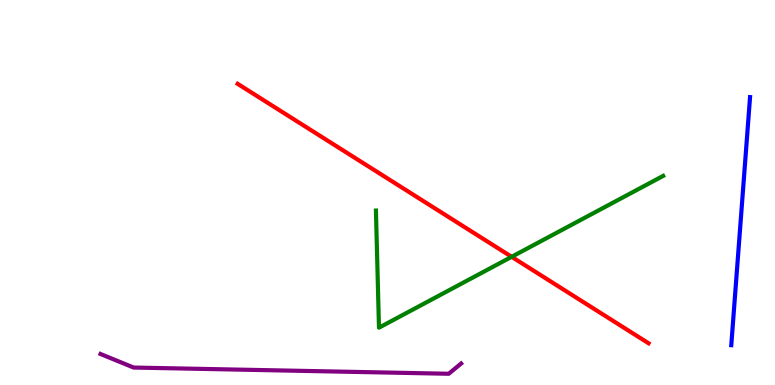[{'lines': ['blue', 'red'], 'intersections': []}, {'lines': ['green', 'red'], 'intersections': [{'x': 6.6, 'y': 3.33}]}, {'lines': ['purple', 'red'], 'intersections': []}, {'lines': ['blue', 'green'], 'intersections': []}, {'lines': ['blue', 'purple'], 'intersections': []}, {'lines': ['green', 'purple'], 'intersections': []}]